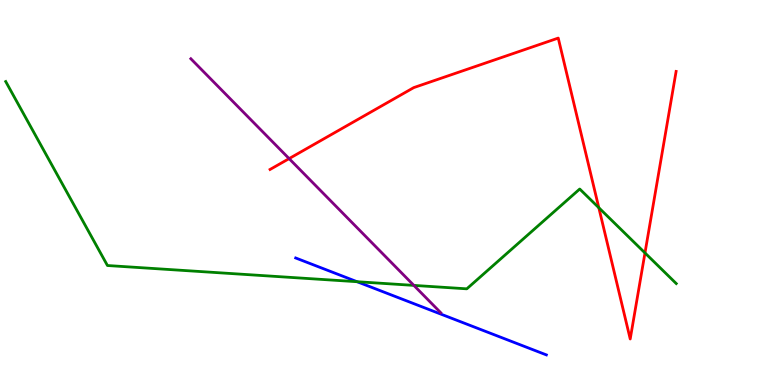[{'lines': ['blue', 'red'], 'intersections': []}, {'lines': ['green', 'red'], 'intersections': [{'x': 7.73, 'y': 4.6}, {'x': 8.32, 'y': 3.43}]}, {'lines': ['purple', 'red'], 'intersections': [{'x': 3.73, 'y': 5.88}]}, {'lines': ['blue', 'green'], 'intersections': [{'x': 4.61, 'y': 2.68}]}, {'lines': ['blue', 'purple'], 'intersections': []}, {'lines': ['green', 'purple'], 'intersections': [{'x': 5.34, 'y': 2.59}]}]